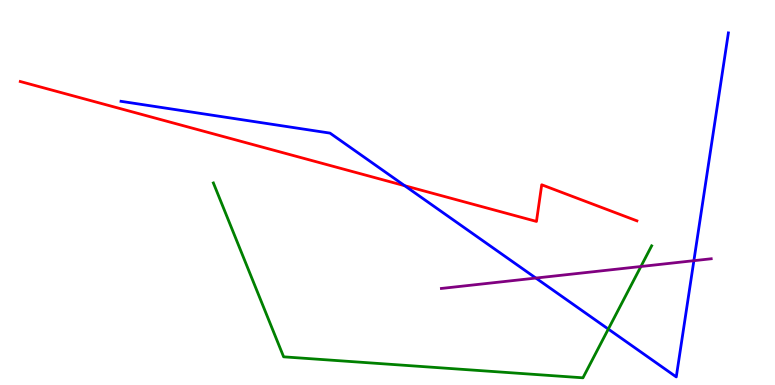[{'lines': ['blue', 'red'], 'intersections': [{'x': 5.22, 'y': 5.18}]}, {'lines': ['green', 'red'], 'intersections': []}, {'lines': ['purple', 'red'], 'intersections': []}, {'lines': ['blue', 'green'], 'intersections': [{'x': 7.85, 'y': 1.45}]}, {'lines': ['blue', 'purple'], 'intersections': [{'x': 6.91, 'y': 2.78}, {'x': 8.95, 'y': 3.23}]}, {'lines': ['green', 'purple'], 'intersections': [{'x': 8.27, 'y': 3.08}]}]